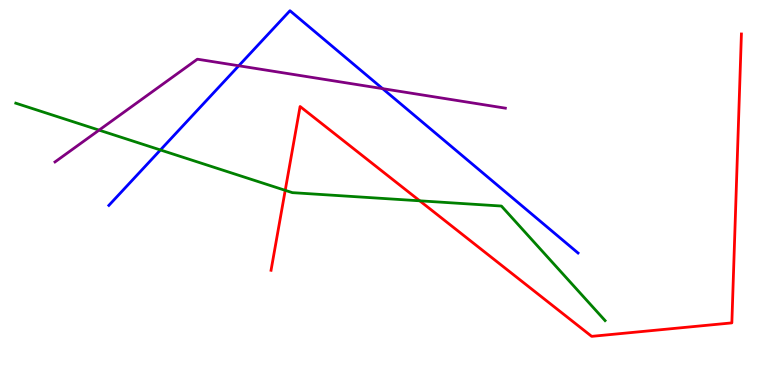[{'lines': ['blue', 'red'], 'intersections': []}, {'lines': ['green', 'red'], 'intersections': [{'x': 3.68, 'y': 5.06}, {'x': 5.42, 'y': 4.78}]}, {'lines': ['purple', 'red'], 'intersections': []}, {'lines': ['blue', 'green'], 'intersections': [{'x': 2.07, 'y': 6.1}]}, {'lines': ['blue', 'purple'], 'intersections': [{'x': 3.08, 'y': 8.29}, {'x': 4.94, 'y': 7.7}]}, {'lines': ['green', 'purple'], 'intersections': [{'x': 1.28, 'y': 6.62}]}]